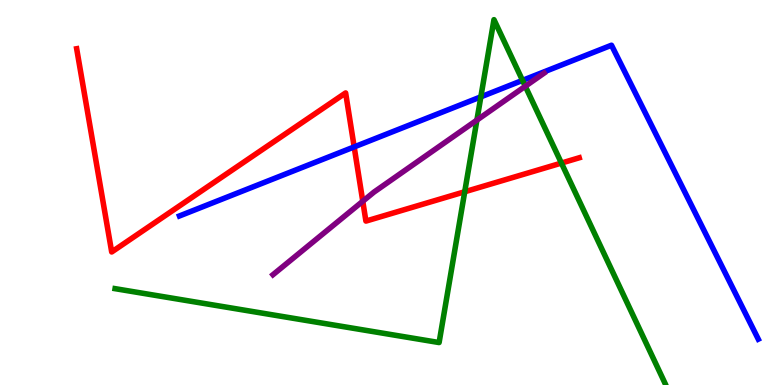[{'lines': ['blue', 'red'], 'intersections': [{'x': 4.57, 'y': 6.18}]}, {'lines': ['green', 'red'], 'intersections': [{'x': 6.0, 'y': 5.02}, {'x': 7.24, 'y': 5.76}]}, {'lines': ['purple', 'red'], 'intersections': [{'x': 4.68, 'y': 4.77}]}, {'lines': ['blue', 'green'], 'intersections': [{'x': 6.2, 'y': 7.48}, {'x': 6.74, 'y': 7.91}]}, {'lines': ['blue', 'purple'], 'intersections': []}, {'lines': ['green', 'purple'], 'intersections': [{'x': 6.15, 'y': 6.88}, {'x': 6.78, 'y': 7.76}]}]